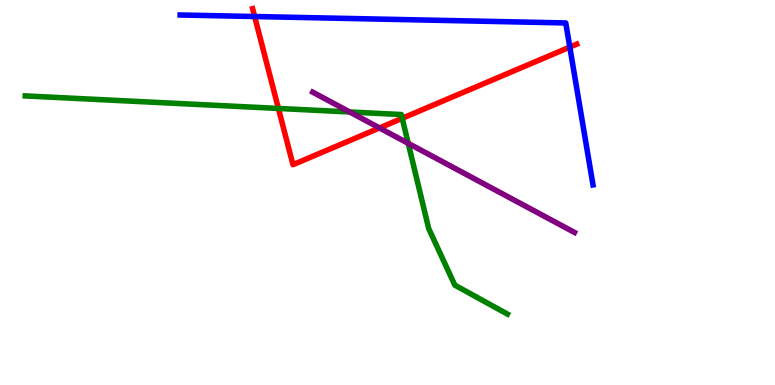[{'lines': ['blue', 'red'], 'intersections': [{'x': 3.29, 'y': 9.57}, {'x': 7.35, 'y': 8.78}]}, {'lines': ['green', 'red'], 'intersections': [{'x': 3.59, 'y': 7.18}, {'x': 5.19, 'y': 6.93}]}, {'lines': ['purple', 'red'], 'intersections': [{'x': 4.9, 'y': 6.68}]}, {'lines': ['blue', 'green'], 'intersections': []}, {'lines': ['blue', 'purple'], 'intersections': []}, {'lines': ['green', 'purple'], 'intersections': [{'x': 4.51, 'y': 7.09}, {'x': 5.27, 'y': 6.28}]}]